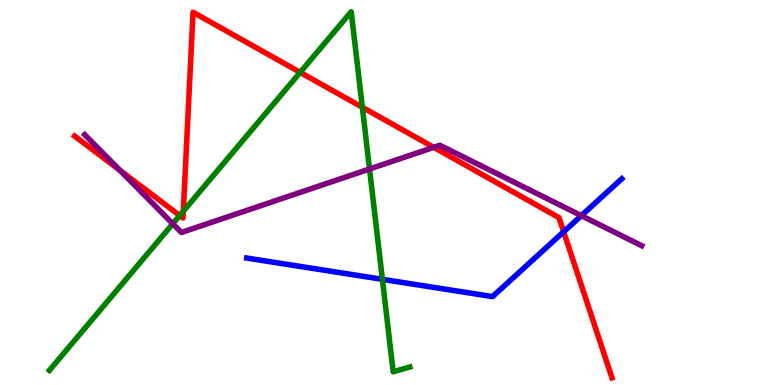[{'lines': ['blue', 'red'], 'intersections': [{'x': 7.27, 'y': 3.98}]}, {'lines': ['green', 'red'], 'intersections': [{'x': 2.32, 'y': 4.4}, {'x': 2.37, 'y': 4.51}, {'x': 3.87, 'y': 8.12}, {'x': 4.68, 'y': 7.21}]}, {'lines': ['purple', 'red'], 'intersections': [{'x': 1.55, 'y': 5.58}, {'x': 5.6, 'y': 6.17}]}, {'lines': ['blue', 'green'], 'intersections': [{'x': 4.93, 'y': 2.74}]}, {'lines': ['blue', 'purple'], 'intersections': [{'x': 7.5, 'y': 4.4}]}, {'lines': ['green', 'purple'], 'intersections': [{'x': 2.23, 'y': 4.19}, {'x': 4.77, 'y': 5.61}]}]